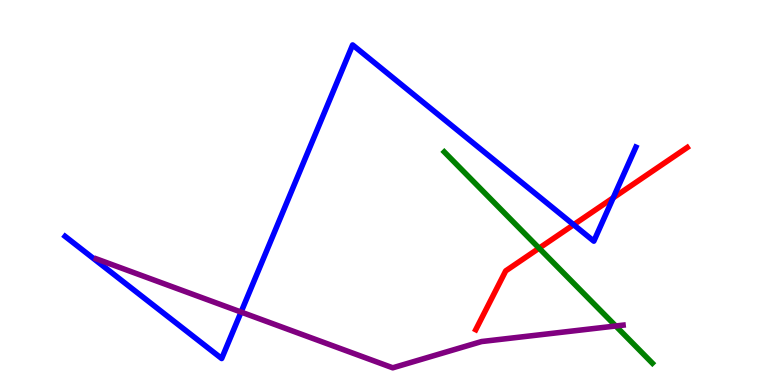[{'lines': ['blue', 'red'], 'intersections': [{'x': 7.4, 'y': 4.16}, {'x': 7.91, 'y': 4.86}]}, {'lines': ['green', 'red'], 'intersections': [{'x': 6.96, 'y': 3.55}]}, {'lines': ['purple', 'red'], 'intersections': []}, {'lines': ['blue', 'green'], 'intersections': []}, {'lines': ['blue', 'purple'], 'intersections': [{'x': 3.11, 'y': 1.89}]}, {'lines': ['green', 'purple'], 'intersections': [{'x': 7.94, 'y': 1.53}]}]